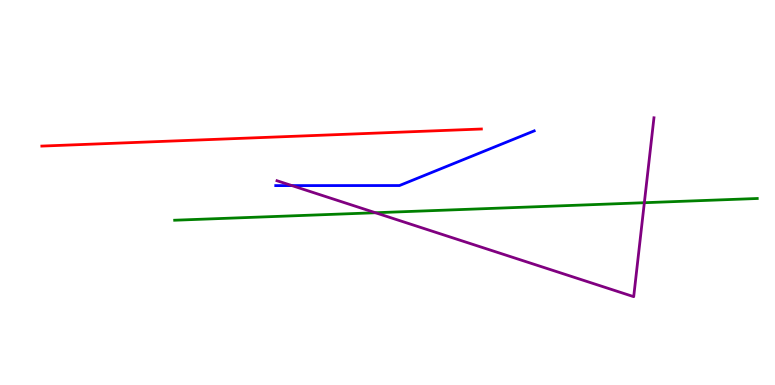[{'lines': ['blue', 'red'], 'intersections': []}, {'lines': ['green', 'red'], 'intersections': []}, {'lines': ['purple', 'red'], 'intersections': []}, {'lines': ['blue', 'green'], 'intersections': []}, {'lines': ['blue', 'purple'], 'intersections': [{'x': 3.77, 'y': 5.18}]}, {'lines': ['green', 'purple'], 'intersections': [{'x': 4.84, 'y': 4.47}, {'x': 8.31, 'y': 4.73}]}]